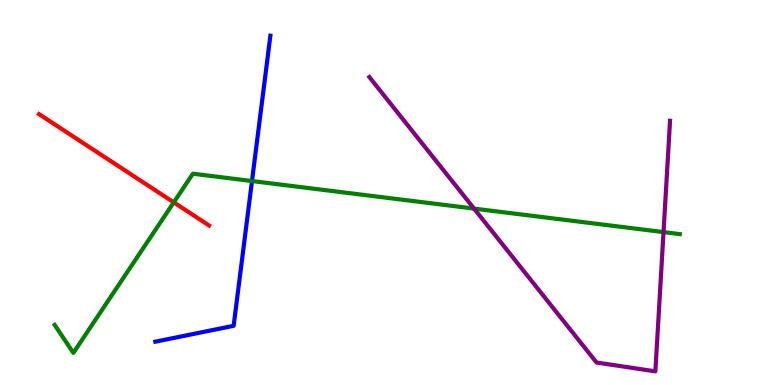[{'lines': ['blue', 'red'], 'intersections': []}, {'lines': ['green', 'red'], 'intersections': [{'x': 2.24, 'y': 4.74}]}, {'lines': ['purple', 'red'], 'intersections': []}, {'lines': ['blue', 'green'], 'intersections': [{'x': 3.25, 'y': 5.3}]}, {'lines': ['blue', 'purple'], 'intersections': []}, {'lines': ['green', 'purple'], 'intersections': [{'x': 6.12, 'y': 4.58}, {'x': 8.56, 'y': 3.97}]}]